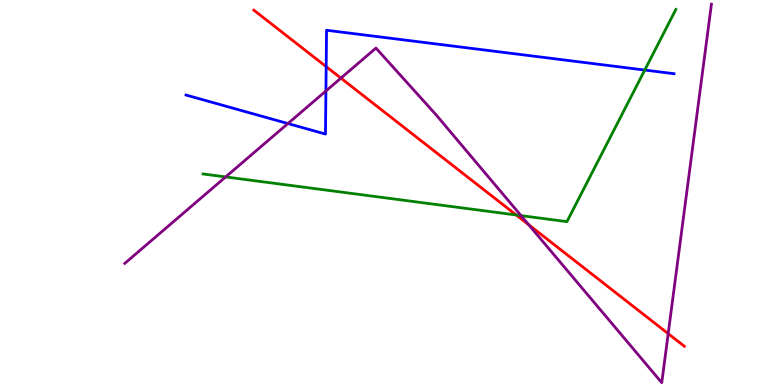[{'lines': ['blue', 'red'], 'intersections': [{'x': 4.21, 'y': 8.27}]}, {'lines': ['green', 'red'], 'intersections': [{'x': 6.66, 'y': 4.42}]}, {'lines': ['purple', 'red'], 'intersections': [{'x': 4.4, 'y': 7.97}, {'x': 6.82, 'y': 4.16}, {'x': 8.62, 'y': 1.33}]}, {'lines': ['blue', 'green'], 'intersections': [{'x': 8.32, 'y': 8.18}]}, {'lines': ['blue', 'purple'], 'intersections': [{'x': 3.72, 'y': 6.79}, {'x': 4.21, 'y': 7.64}]}, {'lines': ['green', 'purple'], 'intersections': [{'x': 2.91, 'y': 5.4}, {'x': 6.72, 'y': 4.4}]}]